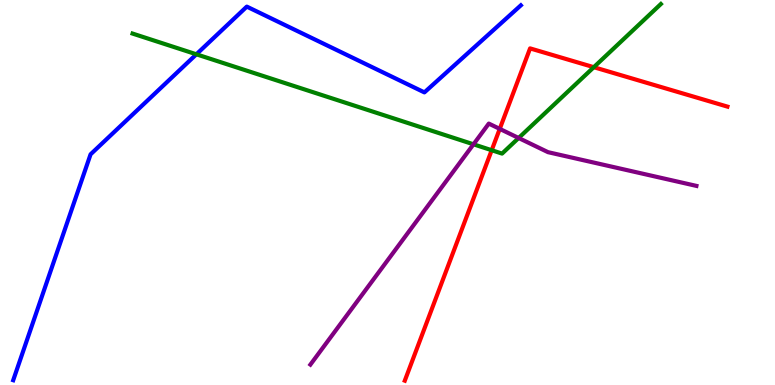[{'lines': ['blue', 'red'], 'intersections': []}, {'lines': ['green', 'red'], 'intersections': [{'x': 6.34, 'y': 6.1}, {'x': 7.66, 'y': 8.25}]}, {'lines': ['purple', 'red'], 'intersections': [{'x': 6.45, 'y': 6.65}]}, {'lines': ['blue', 'green'], 'intersections': [{'x': 2.53, 'y': 8.59}]}, {'lines': ['blue', 'purple'], 'intersections': []}, {'lines': ['green', 'purple'], 'intersections': [{'x': 6.11, 'y': 6.25}, {'x': 6.69, 'y': 6.42}]}]